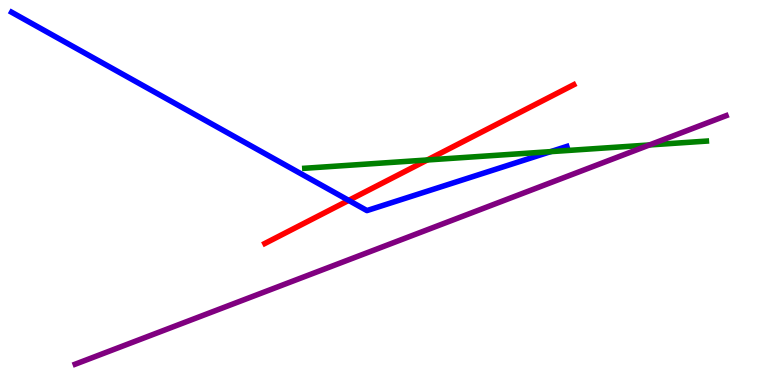[{'lines': ['blue', 'red'], 'intersections': [{'x': 4.5, 'y': 4.8}]}, {'lines': ['green', 'red'], 'intersections': [{'x': 5.51, 'y': 5.84}]}, {'lines': ['purple', 'red'], 'intersections': []}, {'lines': ['blue', 'green'], 'intersections': [{'x': 7.11, 'y': 6.06}]}, {'lines': ['blue', 'purple'], 'intersections': []}, {'lines': ['green', 'purple'], 'intersections': [{'x': 8.38, 'y': 6.23}]}]